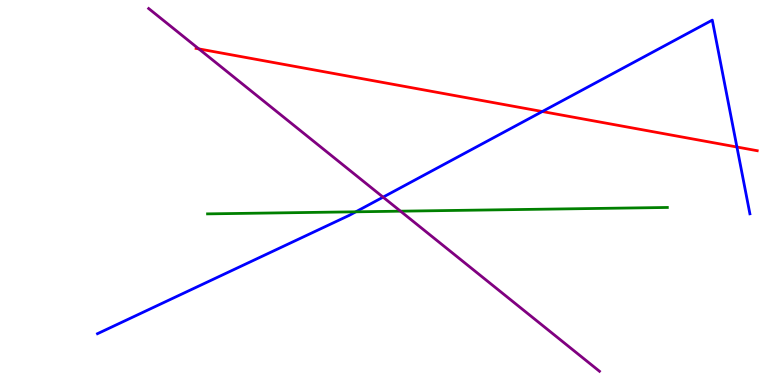[{'lines': ['blue', 'red'], 'intersections': [{'x': 7.0, 'y': 7.1}, {'x': 9.51, 'y': 6.18}]}, {'lines': ['green', 'red'], 'intersections': []}, {'lines': ['purple', 'red'], 'intersections': [{'x': 2.57, 'y': 8.73}]}, {'lines': ['blue', 'green'], 'intersections': [{'x': 4.59, 'y': 4.5}]}, {'lines': ['blue', 'purple'], 'intersections': [{'x': 4.94, 'y': 4.88}]}, {'lines': ['green', 'purple'], 'intersections': [{'x': 5.17, 'y': 4.51}]}]